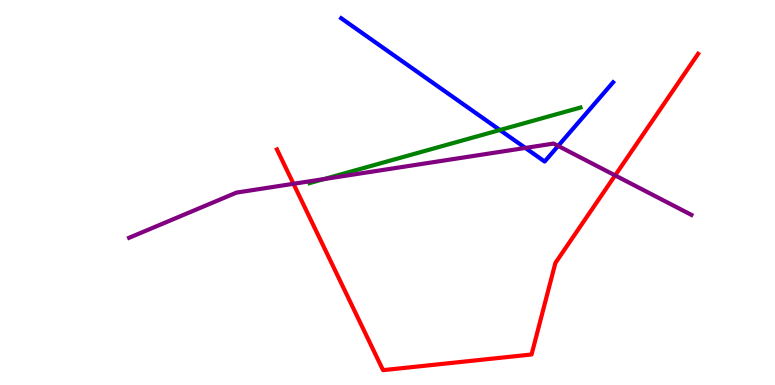[{'lines': ['blue', 'red'], 'intersections': []}, {'lines': ['green', 'red'], 'intersections': []}, {'lines': ['purple', 'red'], 'intersections': [{'x': 3.79, 'y': 5.23}, {'x': 7.94, 'y': 5.44}]}, {'lines': ['blue', 'green'], 'intersections': [{'x': 6.45, 'y': 6.62}]}, {'lines': ['blue', 'purple'], 'intersections': [{'x': 6.78, 'y': 6.16}, {'x': 7.2, 'y': 6.21}]}, {'lines': ['green', 'purple'], 'intersections': [{'x': 4.18, 'y': 5.35}]}]